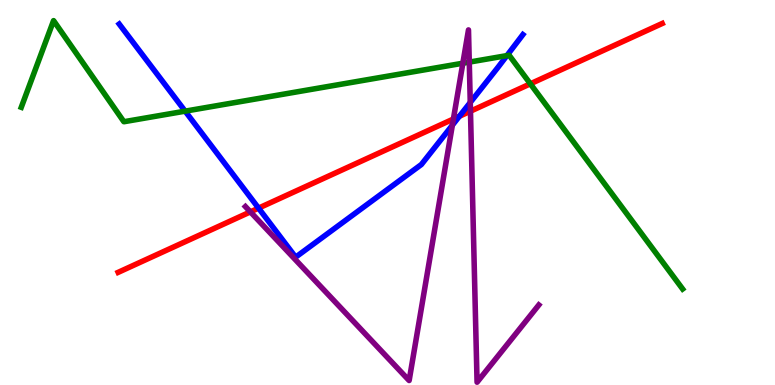[{'lines': ['blue', 'red'], 'intersections': [{'x': 3.34, 'y': 4.59}, {'x': 5.93, 'y': 6.98}]}, {'lines': ['green', 'red'], 'intersections': [{'x': 6.84, 'y': 7.82}]}, {'lines': ['purple', 'red'], 'intersections': [{'x': 3.23, 'y': 4.5}, {'x': 5.85, 'y': 6.91}, {'x': 6.07, 'y': 7.11}]}, {'lines': ['blue', 'green'], 'intersections': [{'x': 2.39, 'y': 7.11}, {'x': 6.54, 'y': 8.56}]}, {'lines': ['blue', 'purple'], 'intersections': [{'x': 5.84, 'y': 6.75}, {'x': 6.07, 'y': 7.34}]}, {'lines': ['green', 'purple'], 'intersections': [{'x': 5.97, 'y': 8.36}, {'x': 6.06, 'y': 8.39}]}]